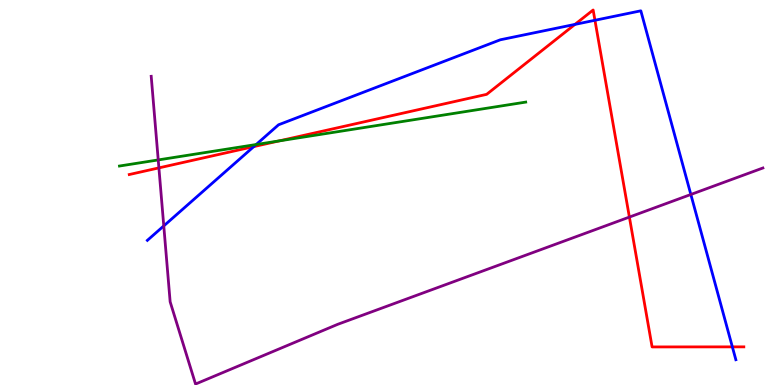[{'lines': ['blue', 'red'], 'intersections': [{'x': 3.27, 'y': 6.19}, {'x': 7.42, 'y': 9.37}, {'x': 7.68, 'y': 9.47}, {'x': 9.45, 'y': 0.99}]}, {'lines': ['green', 'red'], 'intersections': [{'x': 3.6, 'y': 6.34}]}, {'lines': ['purple', 'red'], 'intersections': [{'x': 2.05, 'y': 5.64}, {'x': 8.12, 'y': 4.36}]}, {'lines': ['blue', 'green'], 'intersections': [{'x': 3.31, 'y': 6.25}]}, {'lines': ['blue', 'purple'], 'intersections': [{'x': 2.11, 'y': 4.13}, {'x': 8.91, 'y': 4.95}]}, {'lines': ['green', 'purple'], 'intersections': [{'x': 2.04, 'y': 5.85}]}]